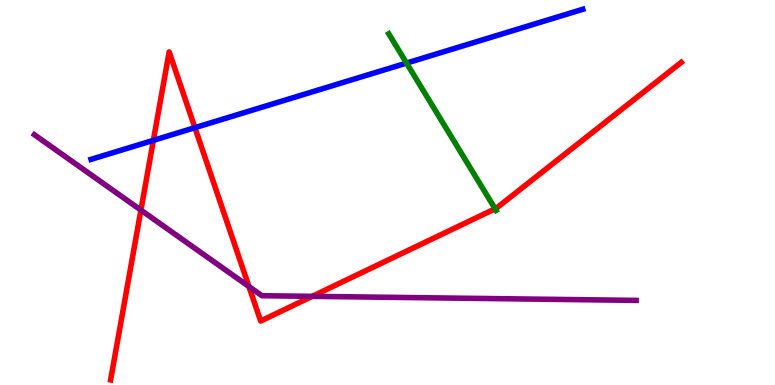[{'lines': ['blue', 'red'], 'intersections': [{'x': 1.98, 'y': 6.35}, {'x': 2.51, 'y': 6.68}]}, {'lines': ['green', 'red'], 'intersections': [{'x': 6.39, 'y': 4.58}]}, {'lines': ['purple', 'red'], 'intersections': [{'x': 1.82, 'y': 4.54}, {'x': 3.21, 'y': 2.56}, {'x': 4.03, 'y': 2.3}]}, {'lines': ['blue', 'green'], 'intersections': [{'x': 5.25, 'y': 8.36}]}, {'lines': ['blue', 'purple'], 'intersections': []}, {'lines': ['green', 'purple'], 'intersections': []}]